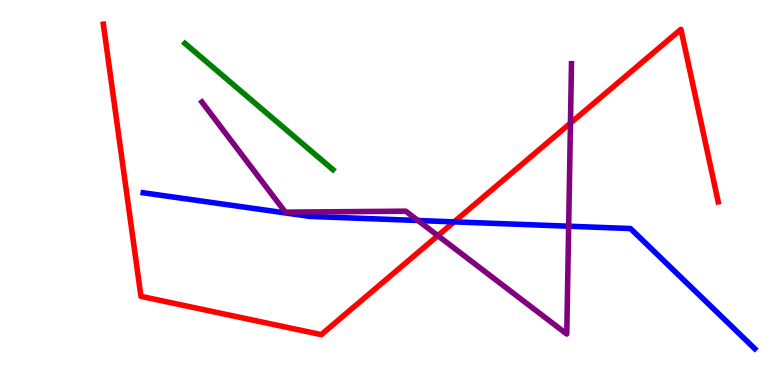[{'lines': ['blue', 'red'], 'intersections': [{'x': 5.86, 'y': 4.24}]}, {'lines': ['green', 'red'], 'intersections': []}, {'lines': ['purple', 'red'], 'intersections': [{'x': 5.65, 'y': 3.88}, {'x': 7.36, 'y': 6.8}]}, {'lines': ['blue', 'green'], 'intersections': []}, {'lines': ['blue', 'purple'], 'intersections': [{'x': 5.39, 'y': 4.27}, {'x': 7.34, 'y': 4.12}]}, {'lines': ['green', 'purple'], 'intersections': []}]